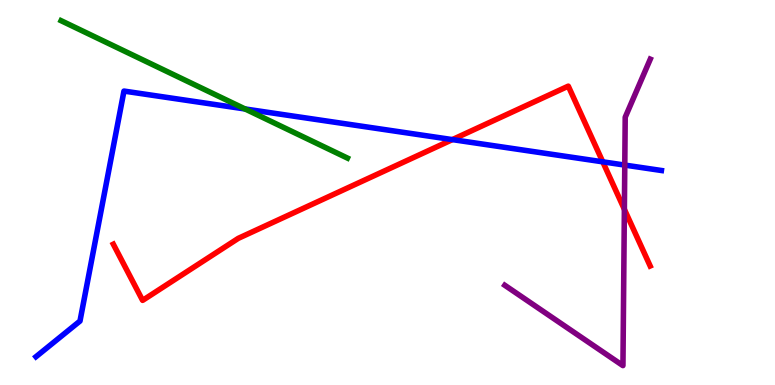[{'lines': ['blue', 'red'], 'intersections': [{'x': 5.84, 'y': 6.37}, {'x': 7.78, 'y': 5.8}]}, {'lines': ['green', 'red'], 'intersections': []}, {'lines': ['purple', 'red'], 'intersections': [{'x': 8.06, 'y': 4.56}]}, {'lines': ['blue', 'green'], 'intersections': [{'x': 3.16, 'y': 7.17}]}, {'lines': ['blue', 'purple'], 'intersections': [{'x': 8.06, 'y': 5.71}]}, {'lines': ['green', 'purple'], 'intersections': []}]